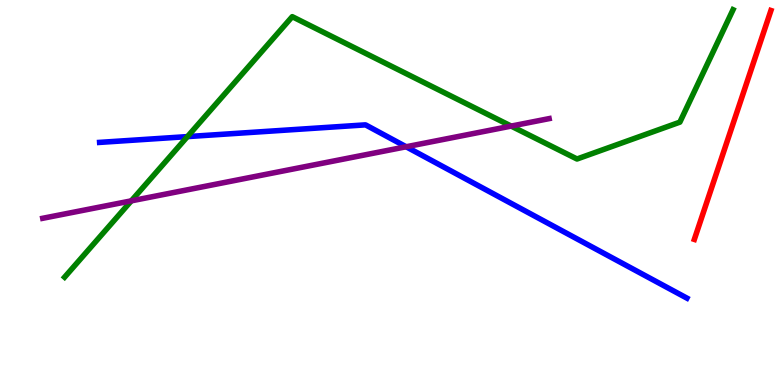[{'lines': ['blue', 'red'], 'intersections': []}, {'lines': ['green', 'red'], 'intersections': []}, {'lines': ['purple', 'red'], 'intersections': []}, {'lines': ['blue', 'green'], 'intersections': [{'x': 2.42, 'y': 6.45}]}, {'lines': ['blue', 'purple'], 'intersections': [{'x': 5.24, 'y': 6.19}]}, {'lines': ['green', 'purple'], 'intersections': [{'x': 1.69, 'y': 4.78}, {'x': 6.6, 'y': 6.72}]}]